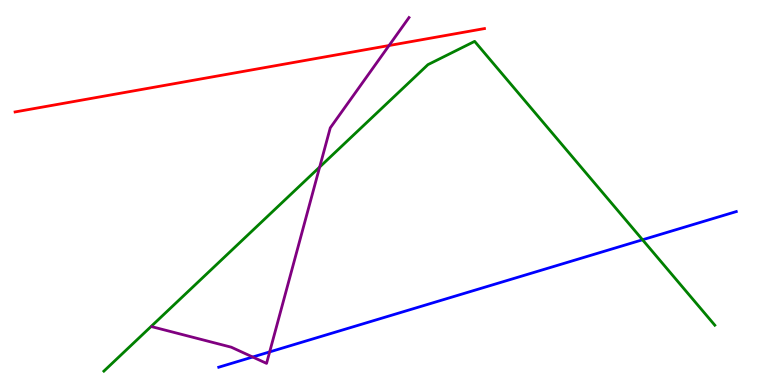[{'lines': ['blue', 'red'], 'intersections': []}, {'lines': ['green', 'red'], 'intersections': []}, {'lines': ['purple', 'red'], 'intersections': [{'x': 5.02, 'y': 8.82}]}, {'lines': ['blue', 'green'], 'intersections': [{'x': 8.29, 'y': 3.77}]}, {'lines': ['blue', 'purple'], 'intersections': [{'x': 3.26, 'y': 0.727}, {'x': 3.48, 'y': 0.86}]}, {'lines': ['green', 'purple'], 'intersections': [{'x': 4.12, 'y': 5.66}]}]